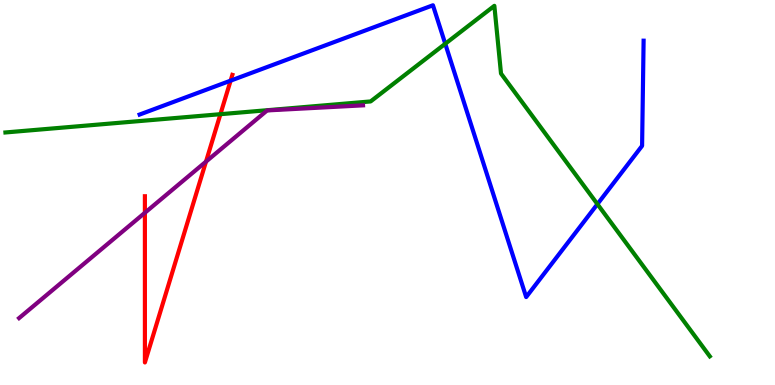[{'lines': ['blue', 'red'], 'intersections': [{'x': 2.98, 'y': 7.91}]}, {'lines': ['green', 'red'], 'intersections': [{'x': 2.84, 'y': 7.03}]}, {'lines': ['purple', 'red'], 'intersections': [{'x': 1.87, 'y': 4.47}, {'x': 2.66, 'y': 5.8}]}, {'lines': ['blue', 'green'], 'intersections': [{'x': 5.75, 'y': 8.86}, {'x': 7.71, 'y': 4.7}]}, {'lines': ['blue', 'purple'], 'intersections': []}, {'lines': ['green', 'purple'], 'intersections': []}]